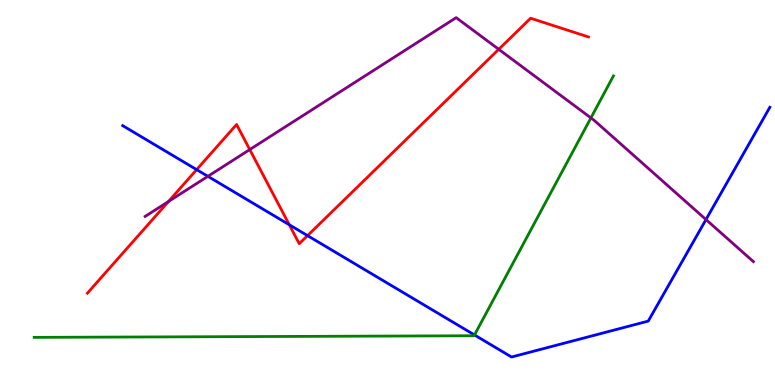[{'lines': ['blue', 'red'], 'intersections': [{'x': 2.54, 'y': 5.59}, {'x': 3.73, 'y': 4.16}, {'x': 3.97, 'y': 3.88}]}, {'lines': ['green', 'red'], 'intersections': []}, {'lines': ['purple', 'red'], 'intersections': [{'x': 2.17, 'y': 4.77}, {'x': 3.22, 'y': 6.12}, {'x': 6.44, 'y': 8.72}]}, {'lines': ['blue', 'green'], 'intersections': [{'x': 6.12, 'y': 1.3}]}, {'lines': ['blue', 'purple'], 'intersections': [{'x': 2.68, 'y': 5.42}, {'x': 9.11, 'y': 4.3}]}, {'lines': ['green', 'purple'], 'intersections': [{'x': 7.62, 'y': 6.94}]}]